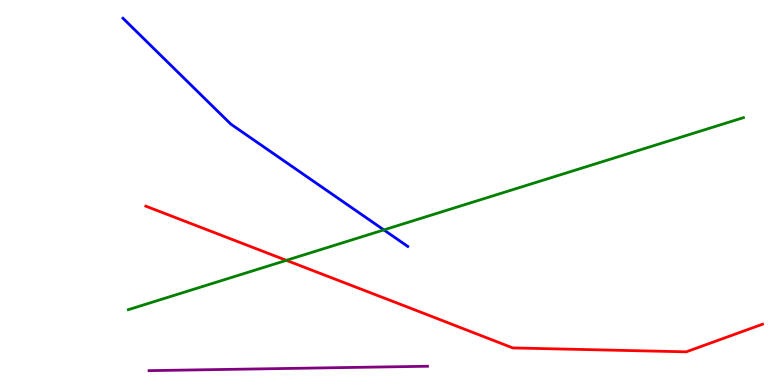[{'lines': ['blue', 'red'], 'intersections': []}, {'lines': ['green', 'red'], 'intersections': [{'x': 3.69, 'y': 3.24}]}, {'lines': ['purple', 'red'], 'intersections': []}, {'lines': ['blue', 'green'], 'intersections': [{'x': 4.95, 'y': 4.03}]}, {'lines': ['blue', 'purple'], 'intersections': []}, {'lines': ['green', 'purple'], 'intersections': []}]